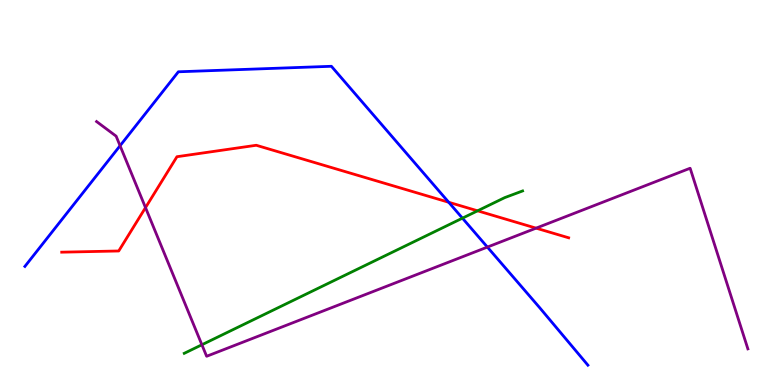[{'lines': ['blue', 'red'], 'intersections': [{'x': 5.79, 'y': 4.75}]}, {'lines': ['green', 'red'], 'intersections': [{'x': 6.16, 'y': 4.52}]}, {'lines': ['purple', 'red'], 'intersections': [{'x': 1.88, 'y': 4.61}, {'x': 6.92, 'y': 4.07}]}, {'lines': ['blue', 'green'], 'intersections': [{'x': 5.97, 'y': 4.33}]}, {'lines': ['blue', 'purple'], 'intersections': [{'x': 1.55, 'y': 6.21}, {'x': 6.29, 'y': 3.58}]}, {'lines': ['green', 'purple'], 'intersections': [{'x': 2.61, 'y': 1.05}]}]